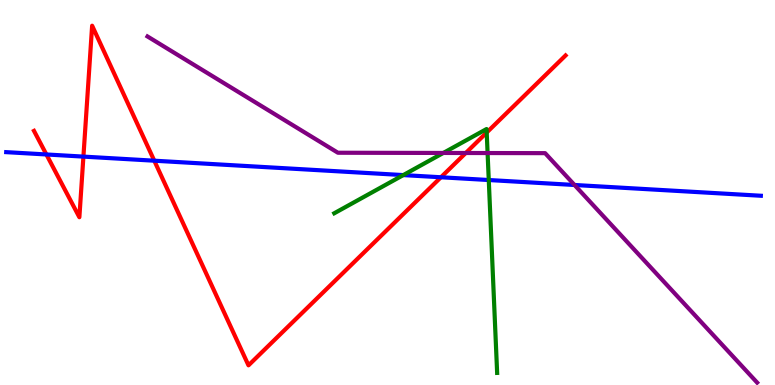[{'lines': ['blue', 'red'], 'intersections': [{'x': 0.599, 'y': 5.99}, {'x': 1.08, 'y': 5.93}, {'x': 1.99, 'y': 5.83}, {'x': 5.69, 'y': 5.4}]}, {'lines': ['green', 'red'], 'intersections': [{'x': 6.28, 'y': 6.56}]}, {'lines': ['purple', 'red'], 'intersections': [{'x': 6.01, 'y': 6.03}]}, {'lines': ['blue', 'green'], 'intersections': [{'x': 5.2, 'y': 5.45}, {'x': 6.31, 'y': 5.32}]}, {'lines': ['blue', 'purple'], 'intersections': [{'x': 7.41, 'y': 5.2}]}, {'lines': ['green', 'purple'], 'intersections': [{'x': 5.72, 'y': 6.03}, {'x': 6.29, 'y': 6.02}]}]